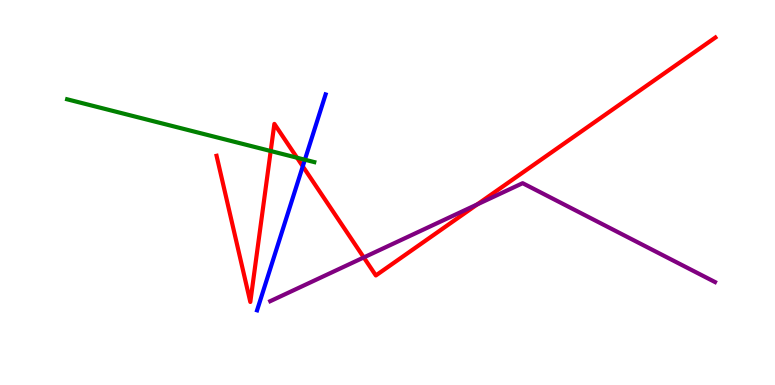[{'lines': ['blue', 'red'], 'intersections': [{'x': 3.91, 'y': 5.68}]}, {'lines': ['green', 'red'], 'intersections': [{'x': 3.49, 'y': 6.08}, {'x': 3.83, 'y': 5.9}]}, {'lines': ['purple', 'red'], 'intersections': [{'x': 4.69, 'y': 3.31}, {'x': 6.16, 'y': 4.69}]}, {'lines': ['blue', 'green'], 'intersections': [{'x': 3.93, 'y': 5.85}]}, {'lines': ['blue', 'purple'], 'intersections': []}, {'lines': ['green', 'purple'], 'intersections': []}]